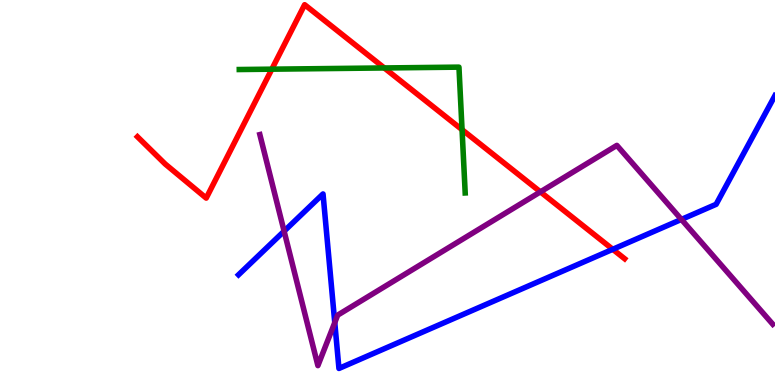[{'lines': ['blue', 'red'], 'intersections': [{'x': 7.91, 'y': 3.52}]}, {'lines': ['green', 'red'], 'intersections': [{'x': 3.51, 'y': 8.2}, {'x': 4.96, 'y': 8.24}, {'x': 5.96, 'y': 6.63}]}, {'lines': ['purple', 'red'], 'intersections': [{'x': 6.97, 'y': 5.02}]}, {'lines': ['blue', 'green'], 'intersections': []}, {'lines': ['blue', 'purple'], 'intersections': [{'x': 3.67, 'y': 4.0}, {'x': 4.32, 'y': 1.62}, {'x': 8.79, 'y': 4.3}]}, {'lines': ['green', 'purple'], 'intersections': []}]